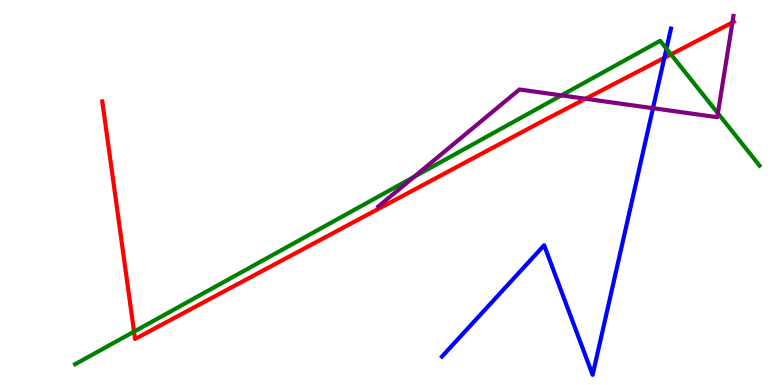[{'lines': ['blue', 'red'], 'intersections': [{'x': 8.57, 'y': 8.5}]}, {'lines': ['green', 'red'], 'intersections': [{'x': 1.73, 'y': 1.39}, {'x': 8.66, 'y': 8.59}]}, {'lines': ['purple', 'red'], 'intersections': [{'x': 7.56, 'y': 7.43}, {'x': 9.45, 'y': 9.42}]}, {'lines': ['blue', 'green'], 'intersections': [{'x': 8.6, 'y': 8.74}]}, {'lines': ['blue', 'purple'], 'intersections': [{'x': 8.43, 'y': 7.19}]}, {'lines': ['green', 'purple'], 'intersections': [{'x': 5.34, 'y': 5.41}, {'x': 7.24, 'y': 7.52}, {'x': 9.26, 'y': 7.06}]}]